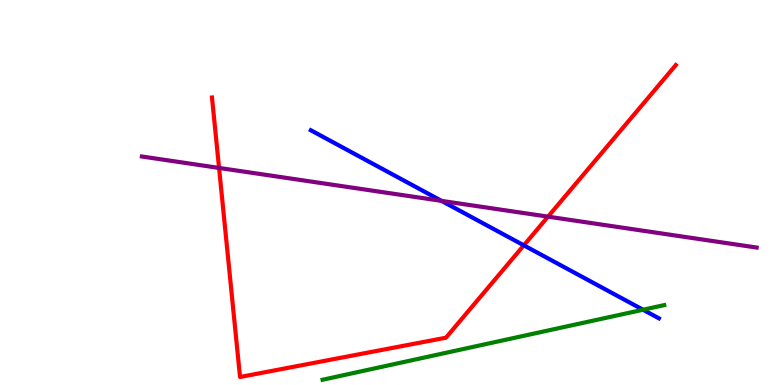[{'lines': ['blue', 'red'], 'intersections': [{'x': 6.76, 'y': 3.63}]}, {'lines': ['green', 'red'], 'intersections': []}, {'lines': ['purple', 'red'], 'intersections': [{'x': 2.83, 'y': 5.64}, {'x': 7.07, 'y': 4.37}]}, {'lines': ['blue', 'green'], 'intersections': [{'x': 8.3, 'y': 1.95}]}, {'lines': ['blue', 'purple'], 'intersections': [{'x': 5.7, 'y': 4.78}]}, {'lines': ['green', 'purple'], 'intersections': []}]